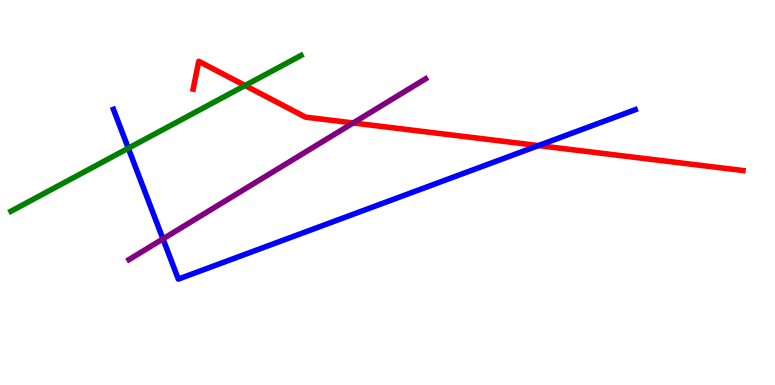[{'lines': ['blue', 'red'], 'intersections': [{'x': 6.95, 'y': 6.22}]}, {'lines': ['green', 'red'], 'intersections': [{'x': 3.16, 'y': 7.78}]}, {'lines': ['purple', 'red'], 'intersections': [{'x': 4.56, 'y': 6.81}]}, {'lines': ['blue', 'green'], 'intersections': [{'x': 1.66, 'y': 6.15}]}, {'lines': ['blue', 'purple'], 'intersections': [{'x': 2.1, 'y': 3.79}]}, {'lines': ['green', 'purple'], 'intersections': []}]